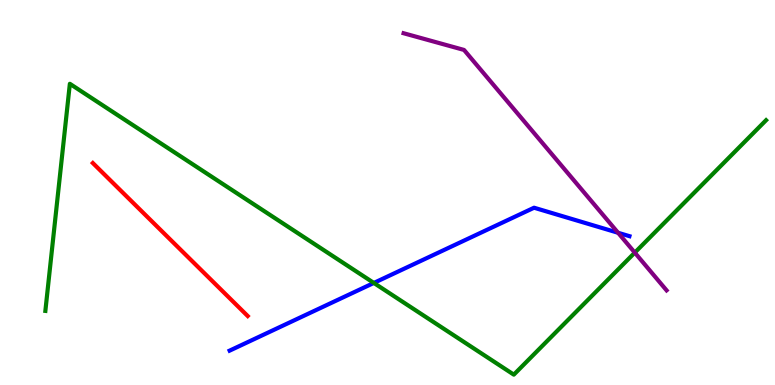[{'lines': ['blue', 'red'], 'intersections': []}, {'lines': ['green', 'red'], 'intersections': []}, {'lines': ['purple', 'red'], 'intersections': []}, {'lines': ['blue', 'green'], 'intersections': [{'x': 4.82, 'y': 2.65}]}, {'lines': ['blue', 'purple'], 'intersections': [{'x': 7.97, 'y': 3.95}]}, {'lines': ['green', 'purple'], 'intersections': [{'x': 8.19, 'y': 3.44}]}]